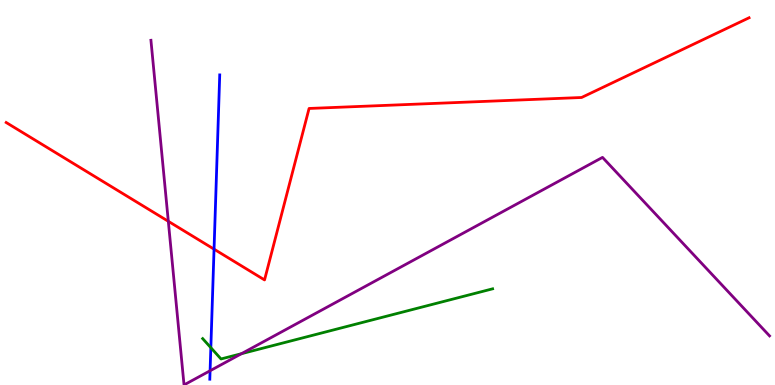[{'lines': ['blue', 'red'], 'intersections': [{'x': 2.76, 'y': 3.53}]}, {'lines': ['green', 'red'], 'intersections': []}, {'lines': ['purple', 'red'], 'intersections': [{'x': 2.17, 'y': 4.25}]}, {'lines': ['blue', 'green'], 'intersections': [{'x': 2.72, 'y': 0.97}]}, {'lines': ['blue', 'purple'], 'intersections': [{'x': 2.71, 'y': 0.37}]}, {'lines': ['green', 'purple'], 'intersections': [{'x': 3.12, 'y': 0.813}]}]